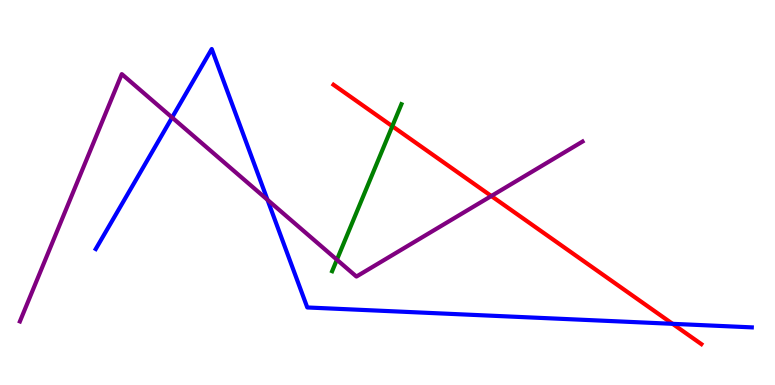[{'lines': ['blue', 'red'], 'intersections': [{'x': 8.68, 'y': 1.59}]}, {'lines': ['green', 'red'], 'intersections': [{'x': 5.06, 'y': 6.72}]}, {'lines': ['purple', 'red'], 'intersections': [{'x': 6.34, 'y': 4.91}]}, {'lines': ['blue', 'green'], 'intersections': []}, {'lines': ['blue', 'purple'], 'intersections': [{'x': 2.22, 'y': 6.95}, {'x': 3.45, 'y': 4.81}]}, {'lines': ['green', 'purple'], 'intersections': [{'x': 4.35, 'y': 3.25}]}]